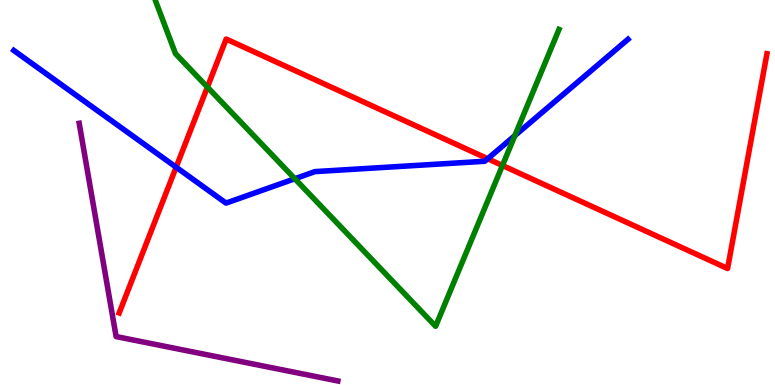[{'lines': ['blue', 'red'], 'intersections': [{'x': 2.27, 'y': 5.66}, {'x': 6.29, 'y': 5.88}]}, {'lines': ['green', 'red'], 'intersections': [{'x': 2.68, 'y': 7.74}, {'x': 6.48, 'y': 5.7}]}, {'lines': ['purple', 'red'], 'intersections': []}, {'lines': ['blue', 'green'], 'intersections': [{'x': 3.8, 'y': 5.36}, {'x': 6.64, 'y': 6.48}]}, {'lines': ['blue', 'purple'], 'intersections': []}, {'lines': ['green', 'purple'], 'intersections': []}]